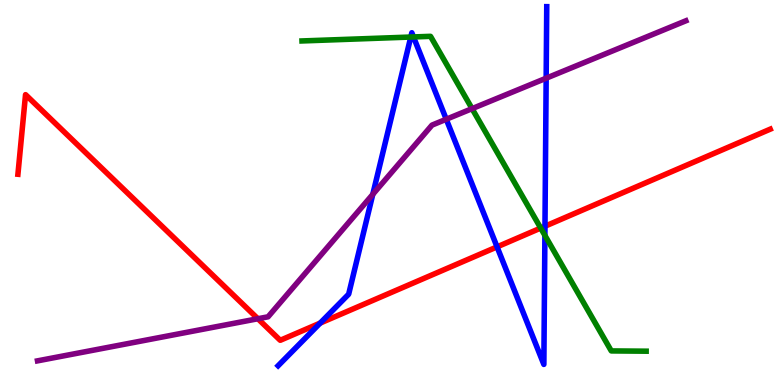[{'lines': ['blue', 'red'], 'intersections': [{'x': 4.13, 'y': 1.61}, {'x': 6.41, 'y': 3.59}, {'x': 7.03, 'y': 4.12}]}, {'lines': ['green', 'red'], 'intersections': [{'x': 6.98, 'y': 4.08}]}, {'lines': ['purple', 'red'], 'intersections': [{'x': 3.33, 'y': 1.72}]}, {'lines': ['blue', 'green'], 'intersections': [{'x': 5.3, 'y': 9.04}, {'x': 5.34, 'y': 9.04}, {'x': 7.03, 'y': 3.89}]}, {'lines': ['blue', 'purple'], 'intersections': [{'x': 4.81, 'y': 4.95}, {'x': 5.76, 'y': 6.9}, {'x': 7.05, 'y': 7.97}]}, {'lines': ['green', 'purple'], 'intersections': [{'x': 6.09, 'y': 7.18}]}]